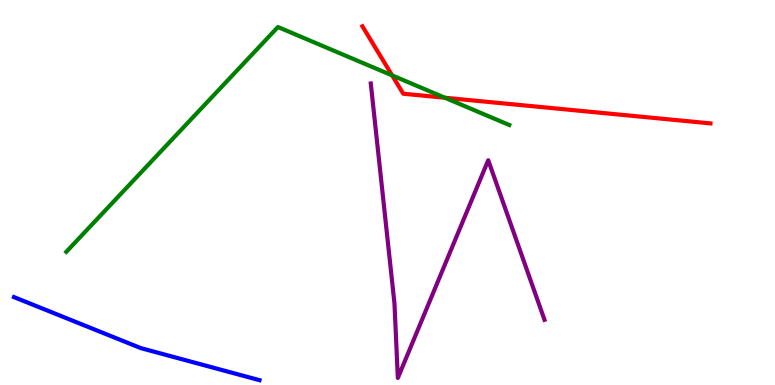[{'lines': ['blue', 'red'], 'intersections': []}, {'lines': ['green', 'red'], 'intersections': [{'x': 5.06, 'y': 8.04}, {'x': 5.74, 'y': 7.46}]}, {'lines': ['purple', 'red'], 'intersections': []}, {'lines': ['blue', 'green'], 'intersections': []}, {'lines': ['blue', 'purple'], 'intersections': []}, {'lines': ['green', 'purple'], 'intersections': []}]